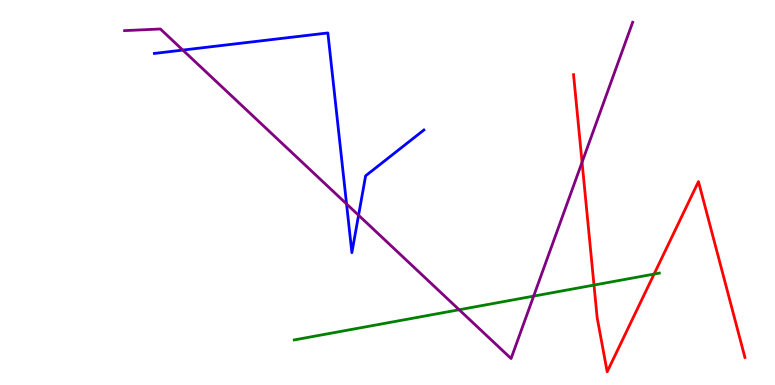[{'lines': ['blue', 'red'], 'intersections': []}, {'lines': ['green', 'red'], 'intersections': [{'x': 7.66, 'y': 2.6}, {'x': 8.44, 'y': 2.88}]}, {'lines': ['purple', 'red'], 'intersections': [{'x': 7.51, 'y': 5.79}]}, {'lines': ['blue', 'green'], 'intersections': []}, {'lines': ['blue', 'purple'], 'intersections': [{'x': 2.36, 'y': 8.7}, {'x': 4.47, 'y': 4.7}, {'x': 4.63, 'y': 4.41}]}, {'lines': ['green', 'purple'], 'intersections': [{'x': 5.92, 'y': 1.95}, {'x': 6.89, 'y': 2.31}]}]